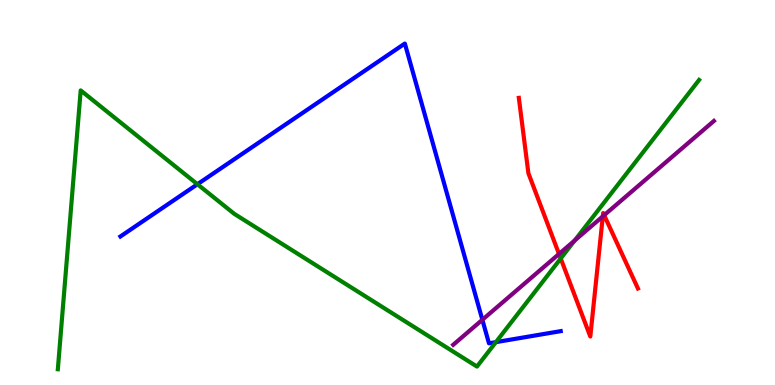[{'lines': ['blue', 'red'], 'intersections': []}, {'lines': ['green', 'red'], 'intersections': [{'x': 7.24, 'y': 3.29}]}, {'lines': ['purple', 'red'], 'intersections': [{'x': 7.21, 'y': 3.4}, {'x': 7.78, 'y': 4.38}, {'x': 7.8, 'y': 4.41}]}, {'lines': ['blue', 'green'], 'intersections': [{'x': 2.55, 'y': 5.21}, {'x': 6.4, 'y': 1.11}]}, {'lines': ['blue', 'purple'], 'intersections': [{'x': 6.22, 'y': 1.69}]}, {'lines': ['green', 'purple'], 'intersections': [{'x': 7.41, 'y': 3.75}]}]